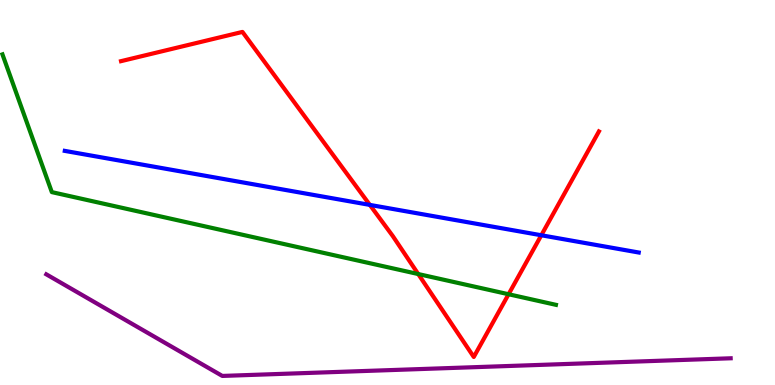[{'lines': ['blue', 'red'], 'intersections': [{'x': 4.77, 'y': 4.68}, {'x': 6.98, 'y': 3.89}]}, {'lines': ['green', 'red'], 'intersections': [{'x': 5.4, 'y': 2.88}, {'x': 6.56, 'y': 2.36}]}, {'lines': ['purple', 'red'], 'intersections': []}, {'lines': ['blue', 'green'], 'intersections': []}, {'lines': ['blue', 'purple'], 'intersections': []}, {'lines': ['green', 'purple'], 'intersections': []}]